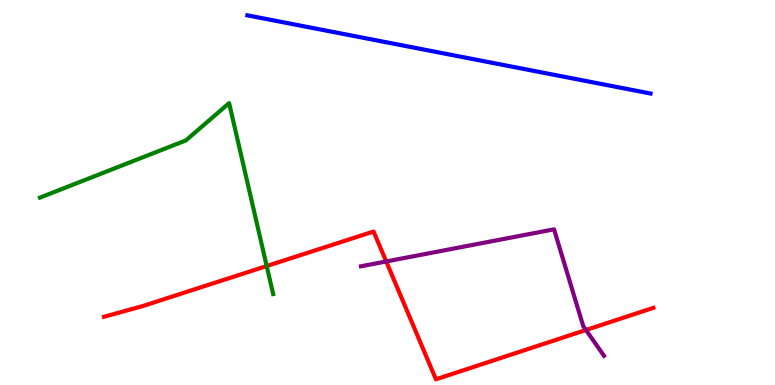[{'lines': ['blue', 'red'], 'intersections': []}, {'lines': ['green', 'red'], 'intersections': [{'x': 3.44, 'y': 3.09}]}, {'lines': ['purple', 'red'], 'intersections': [{'x': 4.98, 'y': 3.21}, {'x': 7.56, 'y': 1.43}]}, {'lines': ['blue', 'green'], 'intersections': []}, {'lines': ['blue', 'purple'], 'intersections': []}, {'lines': ['green', 'purple'], 'intersections': []}]